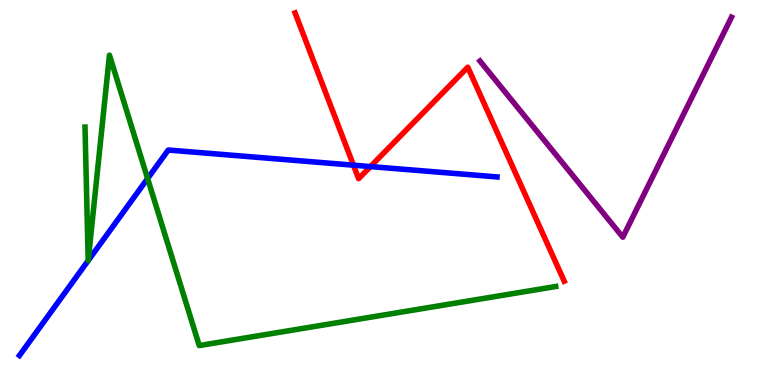[{'lines': ['blue', 'red'], 'intersections': [{'x': 4.56, 'y': 5.71}, {'x': 4.78, 'y': 5.67}]}, {'lines': ['green', 'red'], 'intersections': []}, {'lines': ['purple', 'red'], 'intersections': []}, {'lines': ['blue', 'green'], 'intersections': [{'x': 1.14, 'y': 3.23}, {'x': 1.14, 'y': 3.23}, {'x': 1.9, 'y': 5.36}]}, {'lines': ['blue', 'purple'], 'intersections': []}, {'lines': ['green', 'purple'], 'intersections': []}]